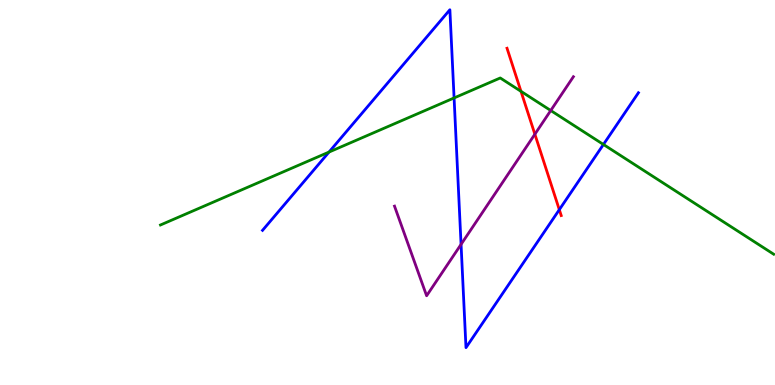[{'lines': ['blue', 'red'], 'intersections': [{'x': 7.22, 'y': 4.55}]}, {'lines': ['green', 'red'], 'intersections': [{'x': 6.72, 'y': 7.63}]}, {'lines': ['purple', 'red'], 'intersections': [{'x': 6.9, 'y': 6.51}]}, {'lines': ['blue', 'green'], 'intersections': [{'x': 4.25, 'y': 6.05}, {'x': 5.86, 'y': 7.46}, {'x': 7.79, 'y': 6.25}]}, {'lines': ['blue', 'purple'], 'intersections': [{'x': 5.95, 'y': 3.65}]}, {'lines': ['green', 'purple'], 'intersections': [{'x': 7.11, 'y': 7.13}]}]